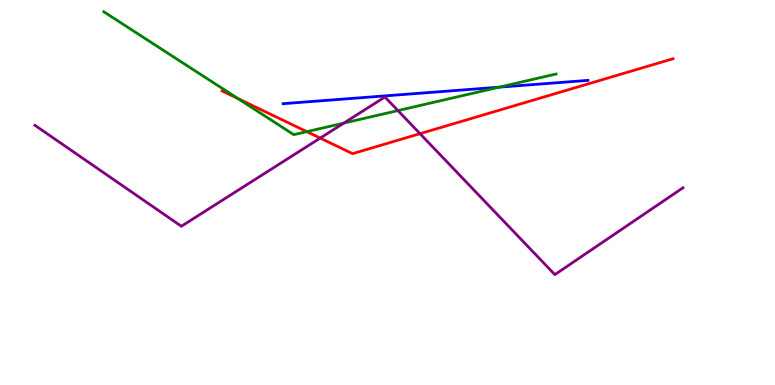[{'lines': ['blue', 'red'], 'intersections': []}, {'lines': ['green', 'red'], 'intersections': [{'x': 3.07, 'y': 7.44}, {'x': 3.96, 'y': 6.58}]}, {'lines': ['purple', 'red'], 'intersections': [{'x': 4.13, 'y': 6.41}, {'x': 5.42, 'y': 6.53}]}, {'lines': ['blue', 'green'], 'intersections': [{'x': 6.44, 'y': 7.74}]}, {'lines': ['blue', 'purple'], 'intersections': []}, {'lines': ['green', 'purple'], 'intersections': [{'x': 4.44, 'y': 6.8}, {'x': 5.13, 'y': 7.13}]}]